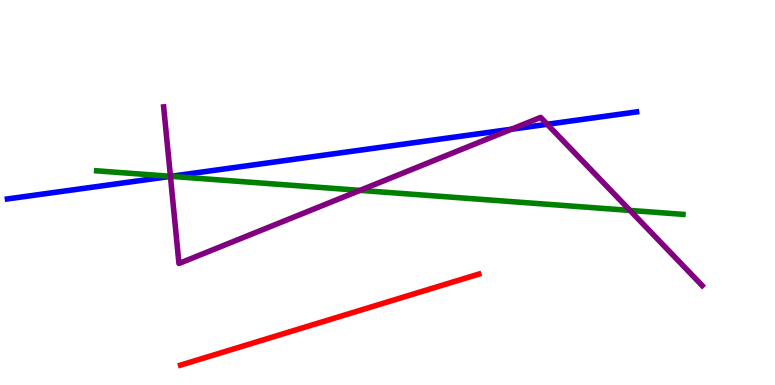[{'lines': ['blue', 'red'], 'intersections': []}, {'lines': ['green', 'red'], 'intersections': []}, {'lines': ['purple', 'red'], 'intersections': []}, {'lines': ['blue', 'green'], 'intersections': [{'x': 2.2, 'y': 5.42}]}, {'lines': ['blue', 'purple'], 'intersections': [{'x': 2.2, 'y': 5.42}, {'x': 6.6, 'y': 6.64}, {'x': 7.06, 'y': 6.77}]}, {'lines': ['green', 'purple'], 'intersections': [{'x': 2.2, 'y': 5.42}, {'x': 4.65, 'y': 5.06}, {'x': 8.13, 'y': 4.53}]}]